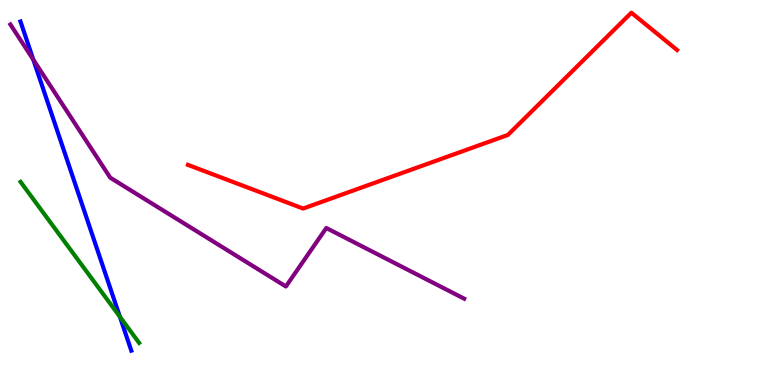[{'lines': ['blue', 'red'], 'intersections': []}, {'lines': ['green', 'red'], 'intersections': []}, {'lines': ['purple', 'red'], 'intersections': []}, {'lines': ['blue', 'green'], 'intersections': [{'x': 1.55, 'y': 1.77}]}, {'lines': ['blue', 'purple'], 'intersections': [{'x': 0.43, 'y': 8.45}]}, {'lines': ['green', 'purple'], 'intersections': []}]